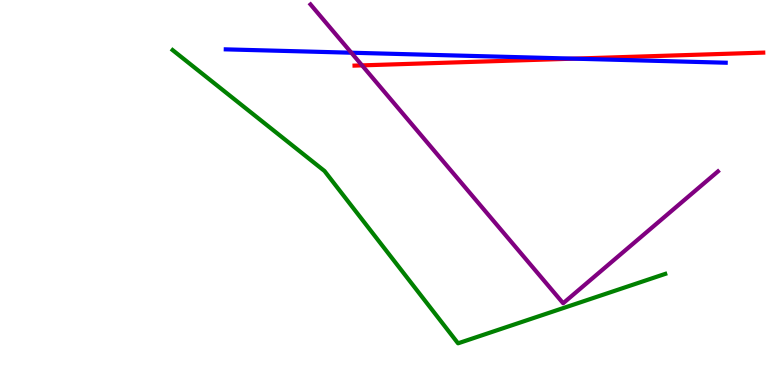[{'lines': ['blue', 'red'], 'intersections': [{'x': 7.4, 'y': 8.48}]}, {'lines': ['green', 'red'], 'intersections': []}, {'lines': ['purple', 'red'], 'intersections': [{'x': 4.67, 'y': 8.3}]}, {'lines': ['blue', 'green'], 'intersections': []}, {'lines': ['blue', 'purple'], 'intersections': [{'x': 4.53, 'y': 8.63}]}, {'lines': ['green', 'purple'], 'intersections': []}]